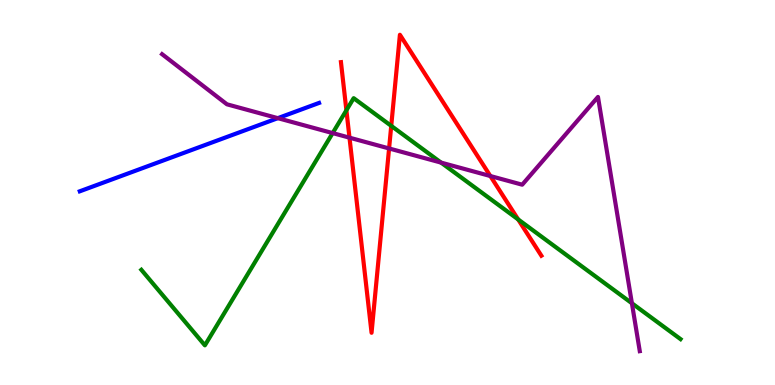[{'lines': ['blue', 'red'], 'intersections': []}, {'lines': ['green', 'red'], 'intersections': [{'x': 4.47, 'y': 7.14}, {'x': 5.05, 'y': 6.73}, {'x': 6.69, 'y': 4.3}]}, {'lines': ['purple', 'red'], 'intersections': [{'x': 4.51, 'y': 6.42}, {'x': 5.02, 'y': 6.14}, {'x': 6.33, 'y': 5.43}]}, {'lines': ['blue', 'green'], 'intersections': []}, {'lines': ['blue', 'purple'], 'intersections': [{'x': 3.58, 'y': 6.93}]}, {'lines': ['green', 'purple'], 'intersections': [{'x': 4.29, 'y': 6.54}, {'x': 5.69, 'y': 5.78}, {'x': 8.15, 'y': 2.12}]}]